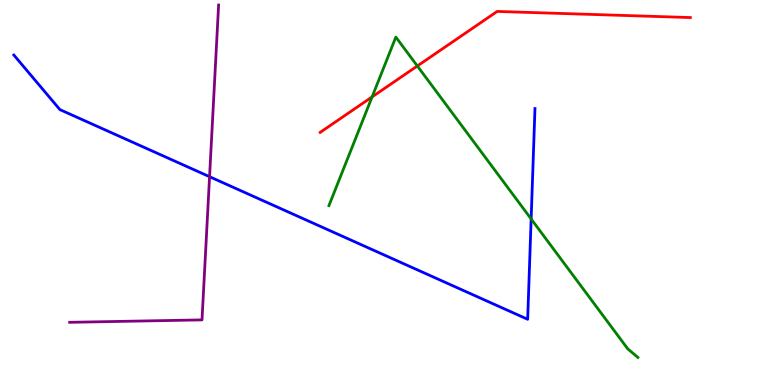[{'lines': ['blue', 'red'], 'intersections': []}, {'lines': ['green', 'red'], 'intersections': [{'x': 4.8, 'y': 7.48}, {'x': 5.39, 'y': 8.29}]}, {'lines': ['purple', 'red'], 'intersections': []}, {'lines': ['blue', 'green'], 'intersections': [{'x': 6.85, 'y': 4.31}]}, {'lines': ['blue', 'purple'], 'intersections': [{'x': 2.7, 'y': 5.41}]}, {'lines': ['green', 'purple'], 'intersections': []}]